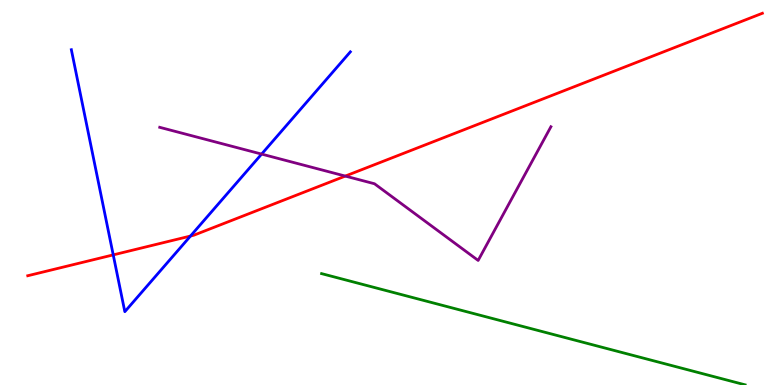[{'lines': ['blue', 'red'], 'intersections': [{'x': 1.46, 'y': 3.38}, {'x': 2.46, 'y': 3.87}]}, {'lines': ['green', 'red'], 'intersections': []}, {'lines': ['purple', 'red'], 'intersections': [{'x': 4.46, 'y': 5.43}]}, {'lines': ['blue', 'green'], 'intersections': []}, {'lines': ['blue', 'purple'], 'intersections': [{'x': 3.38, 'y': 6.0}]}, {'lines': ['green', 'purple'], 'intersections': []}]